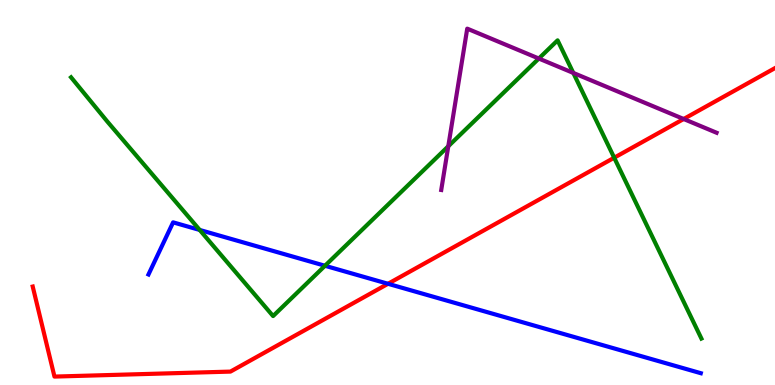[{'lines': ['blue', 'red'], 'intersections': [{'x': 5.01, 'y': 2.63}]}, {'lines': ['green', 'red'], 'intersections': [{'x': 7.93, 'y': 5.9}]}, {'lines': ['purple', 'red'], 'intersections': [{'x': 8.82, 'y': 6.91}]}, {'lines': ['blue', 'green'], 'intersections': [{'x': 2.58, 'y': 4.03}, {'x': 4.19, 'y': 3.1}]}, {'lines': ['blue', 'purple'], 'intersections': []}, {'lines': ['green', 'purple'], 'intersections': [{'x': 5.78, 'y': 6.2}, {'x': 6.95, 'y': 8.48}, {'x': 7.4, 'y': 8.11}]}]